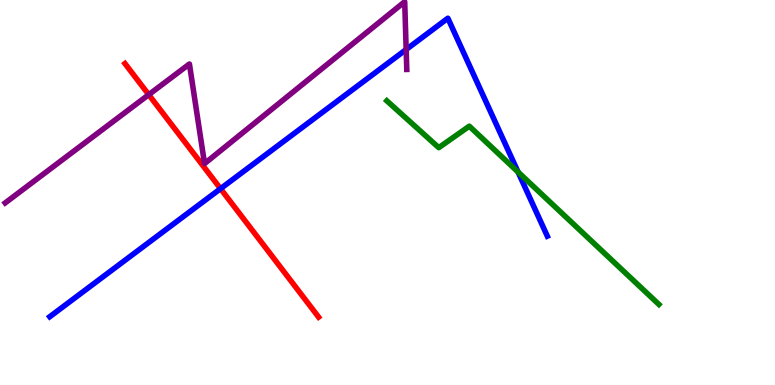[{'lines': ['blue', 'red'], 'intersections': [{'x': 2.85, 'y': 5.1}]}, {'lines': ['green', 'red'], 'intersections': []}, {'lines': ['purple', 'red'], 'intersections': [{'x': 1.92, 'y': 7.54}]}, {'lines': ['blue', 'green'], 'intersections': [{'x': 6.68, 'y': 5.53}]}, {'lines': ['blue', 'purple'], 'intersections': [{'x': 5.24, 'y': 8.71}]}, {'lines': ['green', 'purple'], 'intersections': []}]